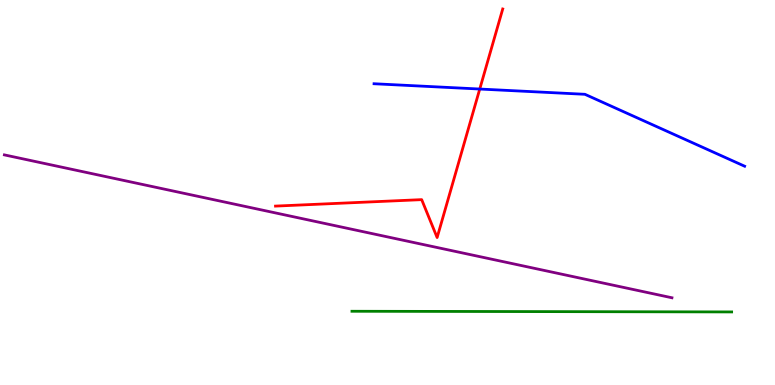[{'lines': ['blue', 'red'], 'intersections': [{'x': 6.19, 'y': 7.69}]}, {'lines': ['green', 'red'], 'intersections': []}, {'lines': ['purple', 'red'], 'intersections': []}, {'lines': ['blue', 'green'], 'intersections': []}, {'lines': ['blue', 'purple'], 'intersections': []}, {'lines': ['green', 'purple'], 'intersections': []}]